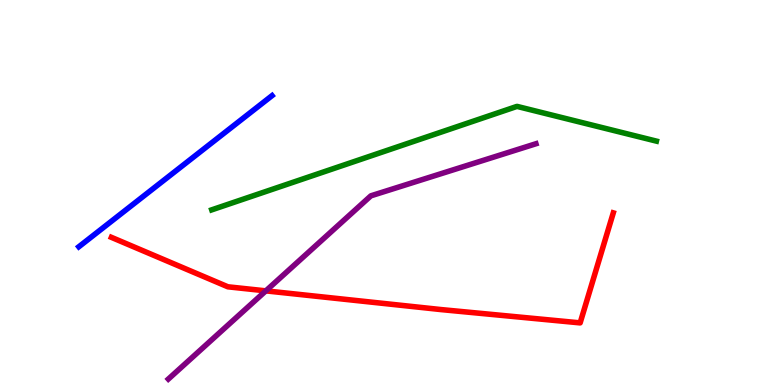[{'lines': ['blue', 'red'], 'intersections': []}, {'lines': ['green', 'red'], 'intersections': []}, {'lines': ['purple', 'red'], 'intersections': [{'x': 3.43, 'y': 2.45}]}, {'lines': ['blue', 'green'], 'intersections': []}, {'lines': ['blue', 'purple'], 'intersections': []}, {'lines': ['green', 'purple'], 'intersections': []}]